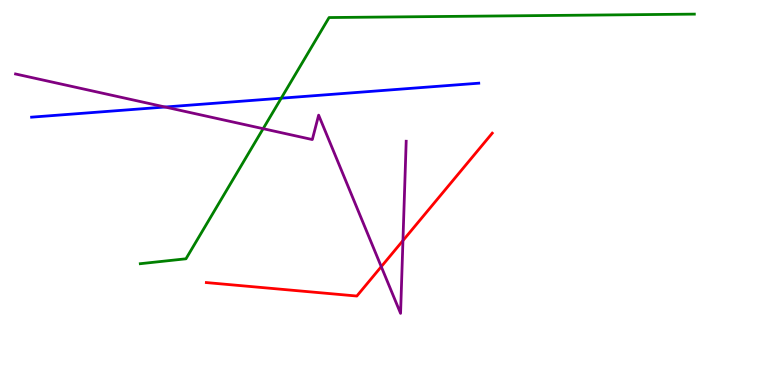[{'lines': ['blue', 'red'], 'intersections': []}, {'lines': ['green', 'red'], 'intersections': []}, {'lines': ['purple', 'red'], 'intersections': [{'x': 4.92, 'y': 3.07}, {'x': 5.2, 'y': 3.75}]}, {'lines': ['blue', 'green'], 'intersections': [{'x': 3.63, 'y': 7.45}]}, {'lines': ['blue', 'purple'], 'intersections': [{'x': 2.13, 'y': 7.22}]}, {'lines': ['green', 'purple'], 'intersections': [{'x': 3.4, 'y': 6.66}]}]